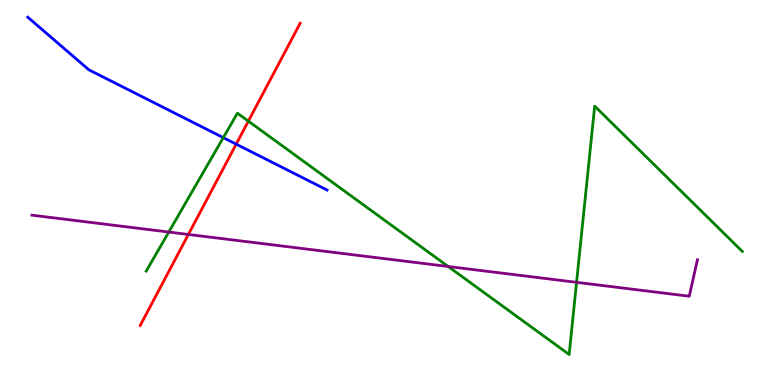[{'lines': ['blue', 'red'], 'intersections': [{'x': 3.05, 'y': 6.26}]}, {'lines': ['green', 'red'], 'intersections': [{'x': 3.2, 'y': 6.85}]}, {'lines': ['purple', 'red'], 'intersections': [{'x': 2.43, 'y': 3.91}]}, {'lines': ['blue', 'green'], 'intersections': [{'x': 2.88, 'y': 6.42}]}, {'lines': ['blue', 'purple'], 'intersections': []}, {'lines': ['green', 'purple'], 'intersections': [{'x': 2.18, 'y': 3.97}, {'x': 5.78, 'y': 3.08}, {'x': 7.44, 'y': 2.67}]}]